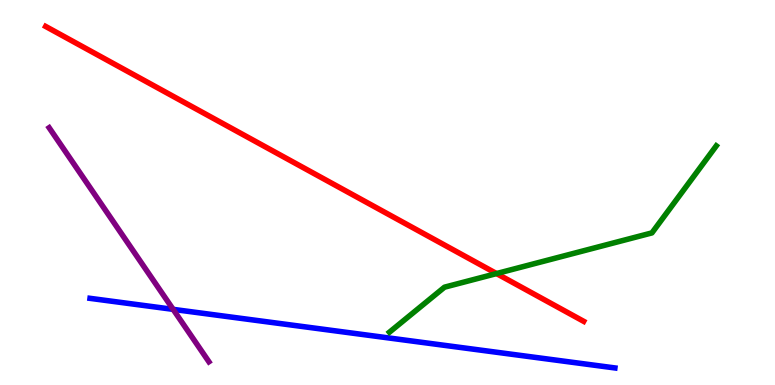[{'lines': ['blue', 'red'], 'intersections': []}, {'lines': ['green', 'red'], 'intersections': [{'x': 6.41, 'y': 2.89}]}, {'lines': ['purple', 'red'], 'intersections': []}, {'lines': ['blue', 'green'], 'intersections': []}, {'lines': ['blue', 'purple'], 'intersections': [{'x': 2.23, 'y': 1.96}]}, {'lines': ['green', 'purple'], 'intersections': []}]